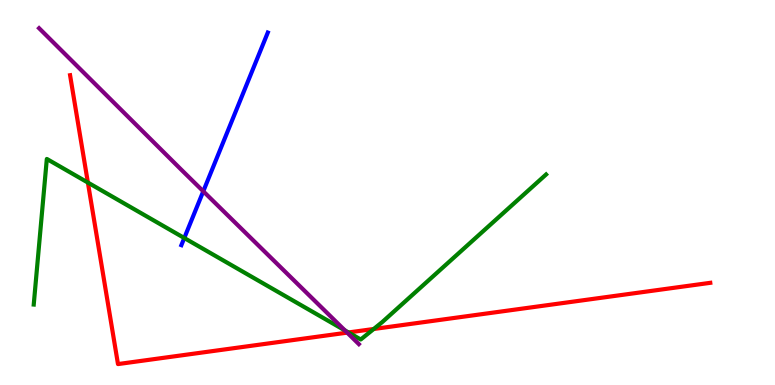[{'lines': ['blue', 'red'], 'intersections': []}, {'lines': ['green', 'red'], 'intersections': [{'x': 1.13, 'y': 5.26}, {'x': 4.5, 'y': 1.36}, {'x': 4.82, 'y': 1.45}]}, {'lines': ['purple', 'red'], 'intersections': [{'x': 4.48, 'y': 1.36}]}, {'lines': ['blue', 'green'], 'intersections': [{'x': 2.38, 'y': 3.82}]}, {'lines': ['blue', 'purple'], 'intersections': [{'x': 2.62, 'y': 5.03}]}, {'lines': ['green', 'purple'], 'intersections': [{'x': 4.45, 'y': 1.42}]}]